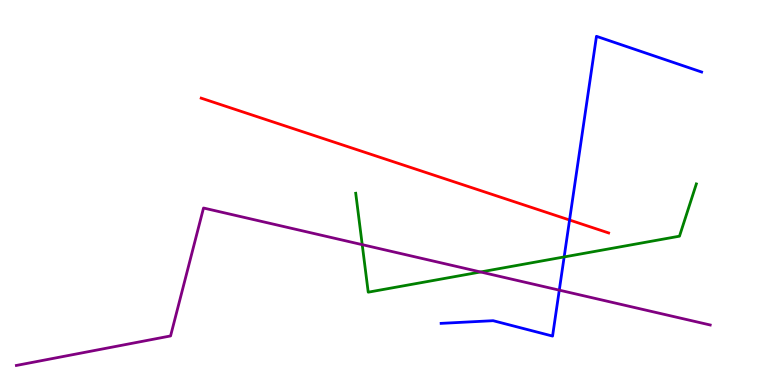[{'lines': ['blue', 'red'], 'intersections': [{'x': 7.35, 'y': 4.29}]}, {'lines': ['green', 'red'], 'intersections': []}, {'lines': ['purple', 'red'], 'intersections': []}, {'lines': ['blue', 'green'], 'intersections': [{'x': 7.28, 'y': 3.33}]}, {'lines': ['blue', 'purple'], 'intersections': [{'x': 7.22, 'y': 2.46}]}, {'lines': ['green', 'purple'], 'intersections': [{'x': 4.67, 'y': 3.65}, {'x': 6.2, 'y': 2.94}]}]